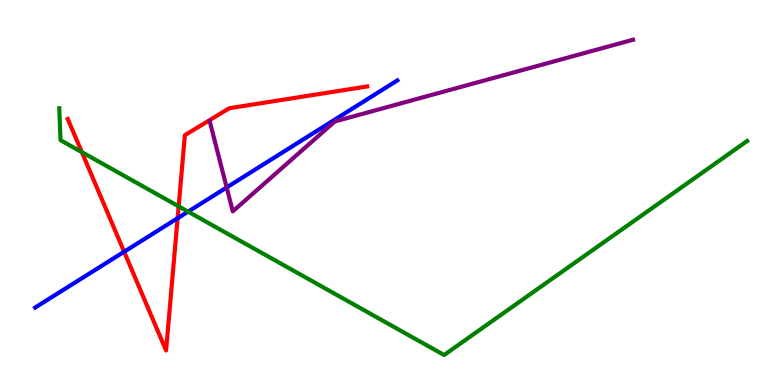[{'lines': ['blue', 'red'], 'intersections': [{'x': 1.6, 'y': 3.46}, {'x': 2.29, 'y': 4.33}]}, {'lines': ['green', 'red'], 'intersections': [{'x': 1.06, 'y': 6.05}, {'x': 2.31, 'y': 4.64}]}, {'lines': ['purple', 'red'], 'intersections': []}, {'lines': ['blue', 'green'], 'intersections': [{'x': 2.43, 'y': 4.5}]}, {'lines': ['blue', 'purple'], 'intersections': [{'x': 2.92, 'y': 5.13}]}, {'lines': ['green', 'purple'], 'intersections': []}]